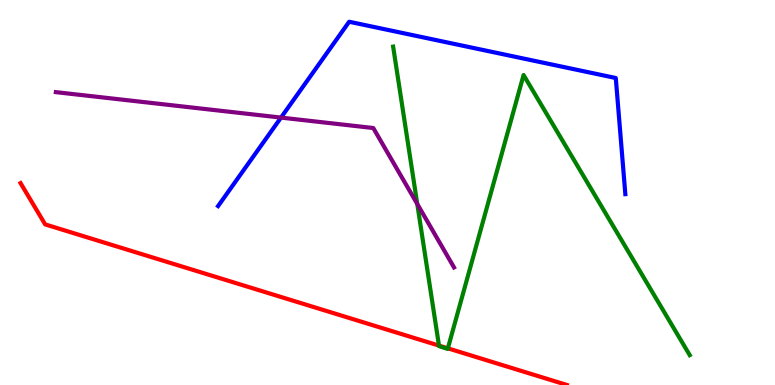[{'lines': ['blue', 'red'], 'intersections': []}, {'lines': ['green', 'red'], 'intersections': [{'x': 5.66, 'y': 1.02}, {'x': 5.78, 'y': 0.953}]}, {'lines': ['purple', 'red'], 'intersections': []}, {'lines': ['blue', 'green'], 'intersections': []}, {'lines': ['blue', 'purple'], 'intersections': [{'x': 3.63, 'y': 6.95}]}, {'lines': ['green', 'purple'], 'intersections': [{'x': 5.38, 'y': 4.7}]}]